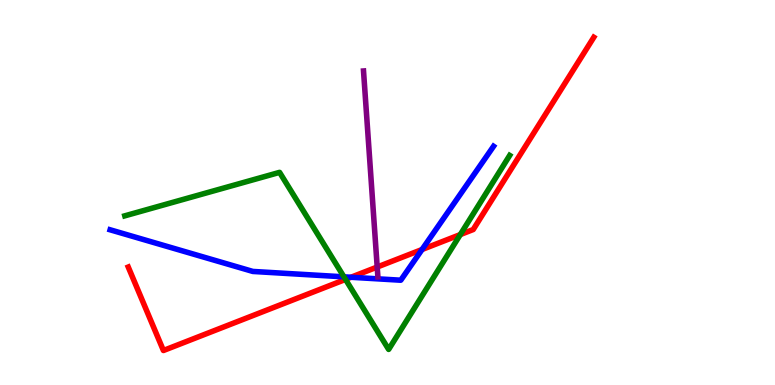[{'lines': ['blue', 'red'], 'intersections': [{'x': 4.53, 'y': 2.8}, {'x': 5.45, 'y': 3.52}]}, {'lines': ['green', 'red'], 'intersections': [{'x': 4.46, 'y': 2.74}, {'x': 5.94, 'y': 3.91}]}, {'lines': ['purple', 'red'], 'intersections': [{'x': 4.87, 'y': 3.06}]}, {'lines': ['blue', 'green'], 'intersections': [{'x': 4.44, 'y': 2.81}]}, {'lines': ['blue', 'purple'], 'intersections': []}, {'lines': ['green', 'purple'], 'intersections': []}]